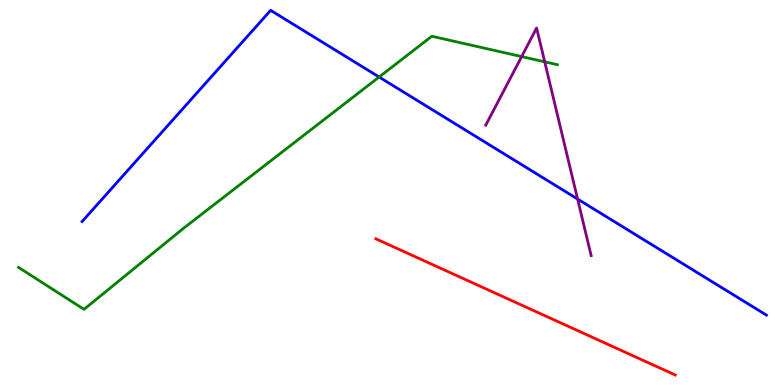[{'lines': ['blue', 'red'], 'intersections': []}, {'lines': ['green', 'red'], 'intersections': []}, {'lines': ['purple', 'red'], 'intersections': []}, {'lines': ['blue', 'green'], 'intersections': [{'x': 4.89, 'y': 8.0}]}, {'lines': ['blue', 'purple'], 'intersections': [{'x': 7.45, 'y': 4.83}]}, {'lines': ['green', 'purple'], 'intersections': [{'x': 6.73, 'y': 8.53}, {'x': 7.03, 'y': 8.39}]}]